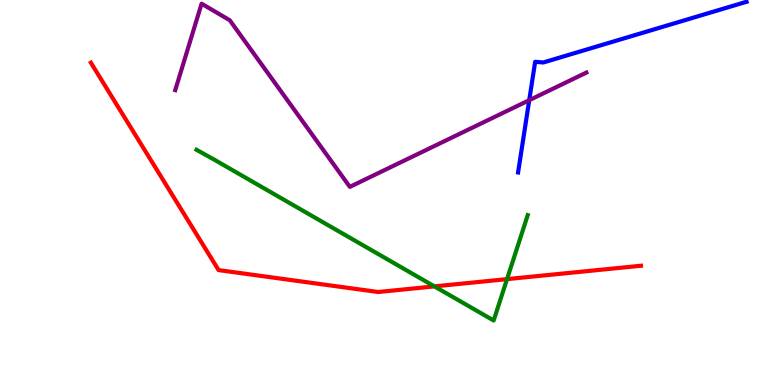[{'lines': ['blue', 'red'], 'intersections': []}, {'lines': ['green', 'red'], 'intersections': [{'x': 5.61, 'y': 2.56}, {'x': 6.54, 'y': 2.75}]}, {'lines': ['purple', 'red'], 'intersections': []}, {'lines': ['blue', 'green'], 'intersections': []}, {'lines': ['blue', 'purple'], 'intersections': [{'x': 6.83, 'y': 7.4}]}, {'lines': ['green', 'purple'], 'intersections': []}]